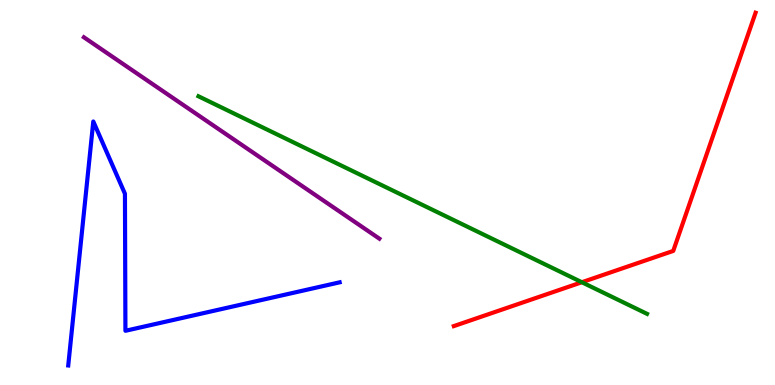[{'lines': ['blue', 'red'], 'intersections': []}, {'lines': ['green', 'red'], 'intersections': [{'x': 7.51, 'y': 2.67}]}, {'lines': ['purple', 'red'], 'intersections': []}, {'lines': ['blue', 'green'], 'intersections': []}, {'lines': ['blue', 'purple'], 'intersections': []}, {'lines': ['green', 'purple'], 'intersections': []}]